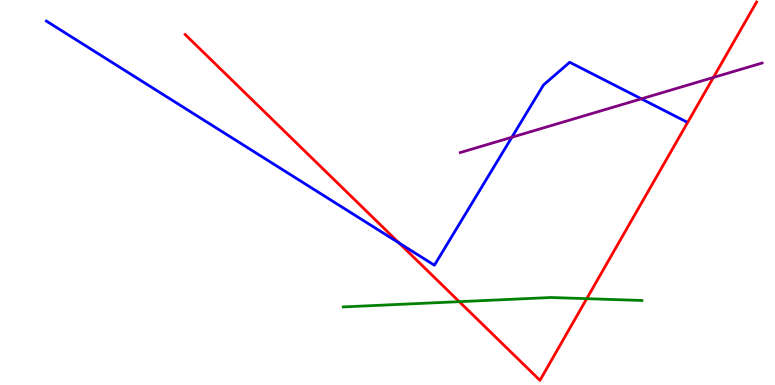[{'lines': ['blue', 'red'], 'intersections': [{'x': 5.15, 'y': 3.69}]}, {'lines': ['green', 'red'], 'intersections': [{'x': 5.93, 'y': 2.16}, {'x': 7.57, 'y': 2.24}]}, {'lines': ['purple', 'red'], 'intersections': [{'x': 9.2, 'y': 7.99}]}, {'lines': ['blue', 'green'], 'intersections': []}, {'lines': ['blue', 'purple'], 'intersections': [{'x': 6.6, 'y': 6.43}, {'x': 8.28, 'y': 7.43}]}, {'lines': ['green', 'purple'], 'intersections': []}]